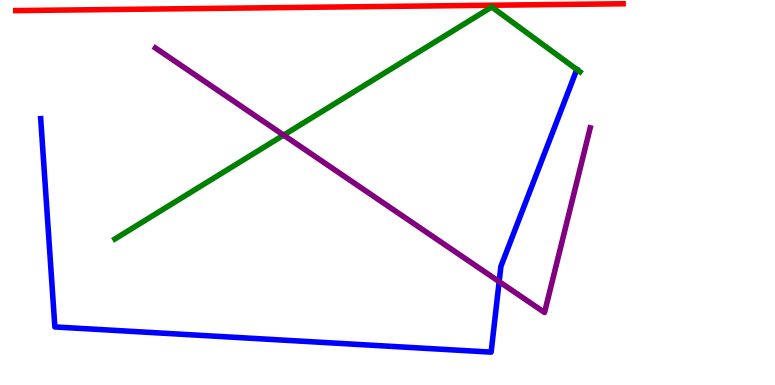[{'lines': ['blue', 'red'], 'intersections': []}, {'lines': ['green', 'red'], 'intersections': []}, {'lines': ['purple', 'red'], 'intersections': []}, {'lines': ['blue', 'green'], 'intersections': []}, {'lines': ['blue', 'purple'], 'intersections': [{'x': 6.44, 'y': 2.69}]}, {'lines': ['green', 'purple'], 'intersections': [{'x': 3.66, 'y': 6.49}]}]